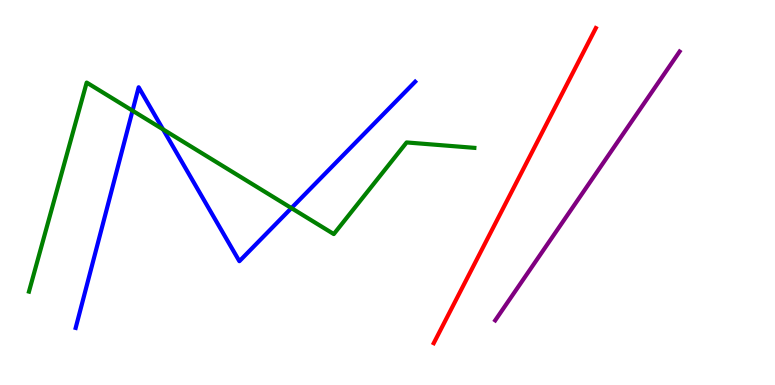[{'lines': ['blue', 'red'], 'intersections': []}, {'lines': ['green', 'red'], 'intersections': []}, {'lines': ['purple', 'red'], 'intersections': []}, {'lines': ['blue', 'green'], 'intersections': [{'x': 1.71, 'y': 7.13}, {'x': 2.1, 'y': 6.64}, {'x': 3.76, 'y': 4.6}]}, {'lines': ['blue', 'purple'], 'intersections': []}, {'lines': ['green', 'purple'], 'intersections': []}]